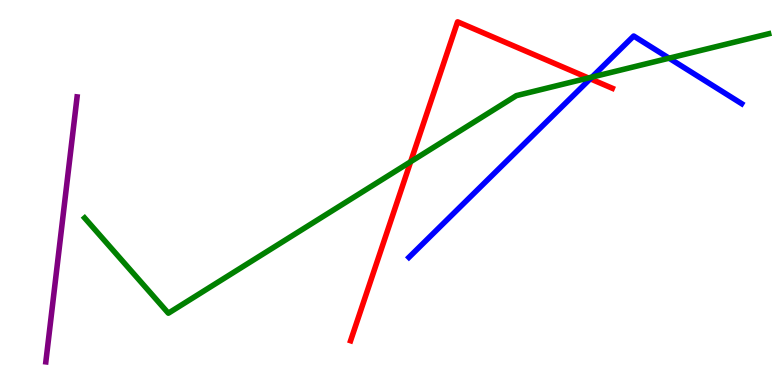[{'lines': ['blue', 'red'], 'intersections': [{'x': 7.62, 'y': 7.95}]}, {'lines': ['green', 'red'], 'intersections': [{'x': 5.3, 'y': 5.8}, {'x': 7.59, 'y': 7.97}]}, {'lines': ['purple', 'red'], 'intersections': []}, {'lines': ['blue', 'green'], 'intersections': [{'x': 7.64, 'y': 8.0}, {'x': 8.63, 'y': 8.49}]}, {'lines': ['blue', 'purple'], 'intersections': []}, {'lines': ['green', 'purple'], 'intersections': []}]